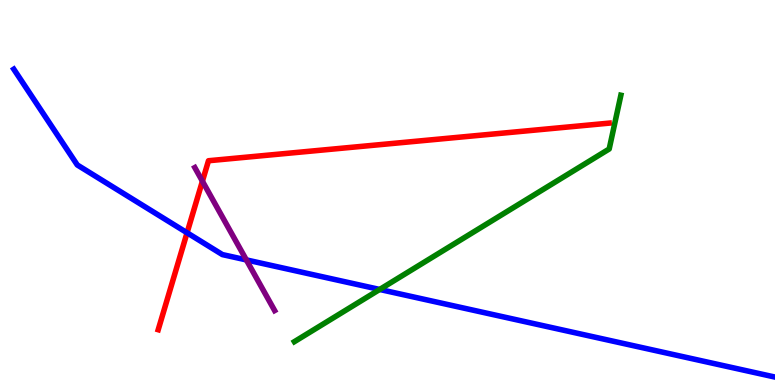[{'lines': ['blue', 'red'], 'intersections': [{'x': 2.41, 'y': 3.95}]}, {'lines': ['green', 'red'], 'intersections': []}, {'lines': ['purple', 'red'], 'intersections': [{'x': 2.61, 'y': 5.29}]}, {'lines': ['blue', 'green'], 'intersections': [{'x': 4.9, 'y': 2.48}]}, {'lines': ['blue', 'purple'], 'intersections': [{'x': 3.18, 'y': 3.25}]}, {'lines': ['green', 'purple'], 'intersections': []}]